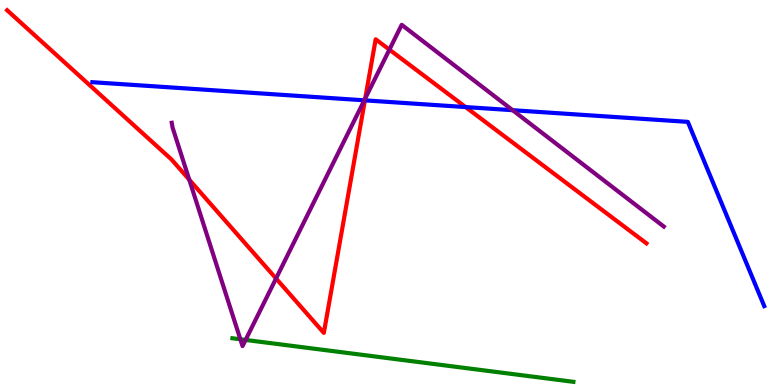[{'lines': ['blue', 'red'], 'intersections': [{'x': 4.71, 'y': 7.39}, {'x': 6.01, 'y': 7.22}]}, {'lines': ['green', 'red'], 'intersections': []}, {'lines': ['purple', 'red'], 'intersections': [{'x': 2.44, 'y': 5.33}, {'x': 3.56, 'y': 2.77}, {'x': 4.71, 'y': 7.44}, {'x': 5.02, 'y': 8.71}]}, {'lines': ['blue', 'green'], 'intersections': []}, {'lines': ['blue', 'purple'], 'intersections': [{'x': 4.7, 'y': 7.39}, {'x': 6.61, 'y': 7.14}]}, {'lines': ['green', 'purple'], 'intersections': [{'x': 3.1, 'y': 1.19}, {'x': 3.17, 'y': 1.17}]}]